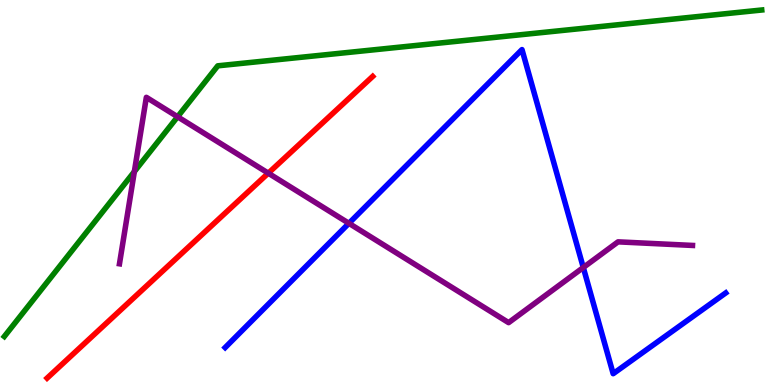[{'lines': ['blue', 'red'], 'intersections': []}, {'lines': ['green', 'red'], 'intersections': []}, {'lines': ['purple', 'red'], 'intersections': [{'x': 3.46, 'y': 5.5}]}, {'lines': ['blue', 'green'], 'intersections': []}, {'lines': ['blue', 'purple'], 'intersections': [{'x': 4.5, 'y': 4.2}, {'x': 7.53, 'y': 3.05}]}, {'lines': ['green', 'purple'], 'intersections': [{'x': 1.73, 'y': 5.54}, {'x': 2.29, 'y': 6.97}]}]